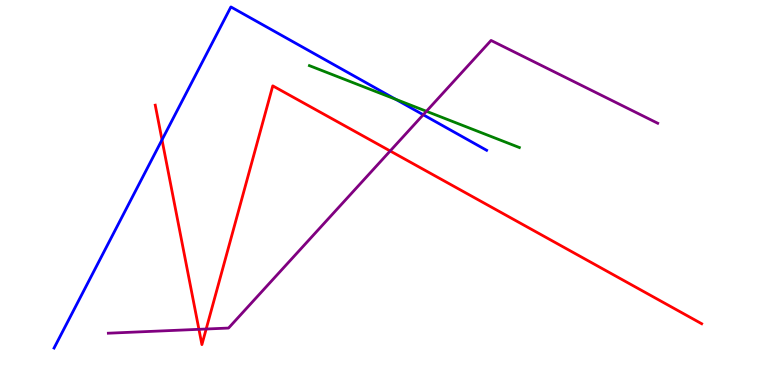[{'lines': ['blue', 'red'], 'intersections': [{'x': 2.09, 'y': 6.37}]}, {'lines': ['green', 'red'], 'intersections': []}, {'lines': ['purple', 'red'], 'intersections': [{'x': 2.57, 'y': 1.45}, {'x': 2.66, 'y': 1.45}, {'x': 5.03, 'y': 6.08}]}, {'lines': ['blue', 'green'], 'intersections': [{'x': 5.1, 'y': 7.42}]}, {'lines': ['blue', 'purple'], 'intersections': [{'x': 5.46, 'y': 7.02}]}, {'lines': ['green', 'purple'], 'intersections': [{'x': 5.5, 'y': 7.11}]}]